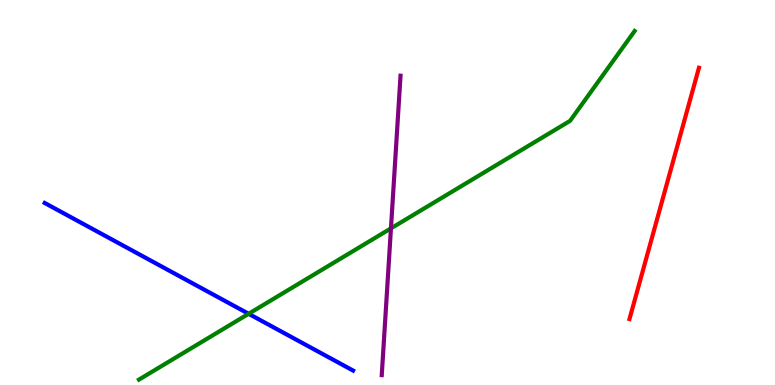[{'lines': ['blue', 'red'], 'intersections': []}, {'lines': ['green', 'red'], 'intersections': []}, {'lines': ['purple', 'red'], 'intersections': []}, {'lines': ['blue', 'green'], 'intersections': [{'x': 3.21, 'y': 1.85}]}, {'lines': ['blue', 'purple'], 'intersections': []}, {'lines': ['green', 'purple'], 'intersections': [{'x': 5.04, 'y': 4.07}]}]